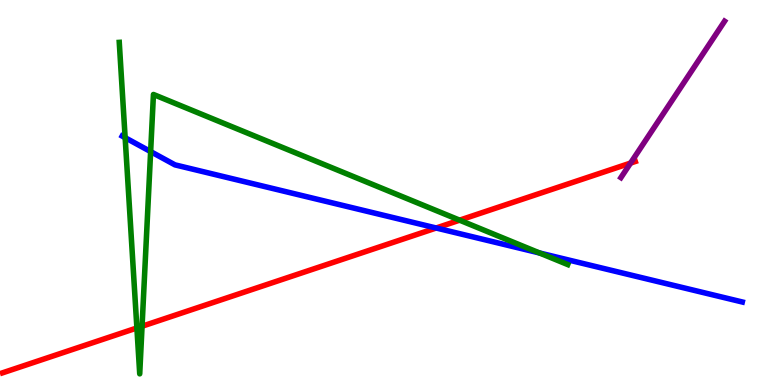[{'lines': ['blue', 'red'], 'intersections': [{'x': 5.63, 'y': 4.08}]}, {'lines': ['green', 'red'], 'intersections': [{'x': 1.77, 'y': 1.48}, {'x': 1.83, 'y': 1.53}, {'x': 5.93, 'y': 4.28}]}, {'lines': ['purple', 'red'], 'intersections': [{'x': 8.14, 'y': 5.76}]}, {'lines': ['blue', 'green'], 'intersections': [{'x': 1.61, 'y': 6.42}, {'x': 1.94, 'y': 6.06}, {'x': 6.96, 'y': 3.43}]}, {'lines': ['blue', 'purple'], 'intersections': []}, {'lines': ['green', 'purple'], 'intersections': []}]